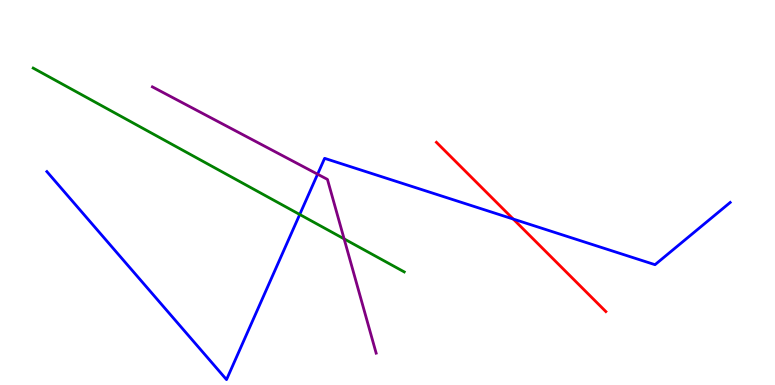[{'lines': ['blue', 'red'], 'intersections': [{'x': 6.62, 'y': 4.31}]}, {'lines': ['green', 'red'], 'intersections': []}, {'lines': ['purple', 'red'], 'intersections': []}, {'lines': ['blue', 'green'], 'intersections': [{'x': 3.87, 'y': 4.43}]}, {'lines': ['blue', 'purple'], 'intersections': [{'x': 4.1, 'y': 5.48}]}, {'lines': ['green', 'purple'], 'intersections': [{'x': 4.44, 'y': 3.8}]}]